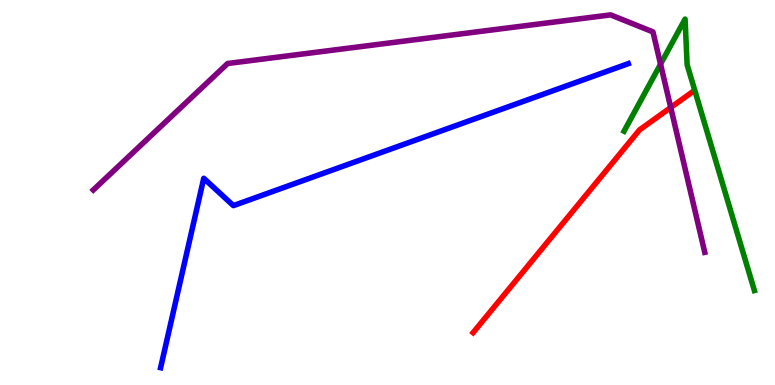[{'lines': ['blue', 'red'], 'intersections': []}, {'lines': ['green', 'red'], 'intersections': []}, {'lines': ['purple', 'red'], 'intersections': [{'x': 8.65, 'y': 7.21}]}, {'lines': ['blue', 'green'], 'intersections': []}, {'lines': ['blue', 'purple'], 'intersections': []}, {'lines': ['green', 'purple'], 'intersections': [{'x': 8.52, 'y': 8.33}]}]